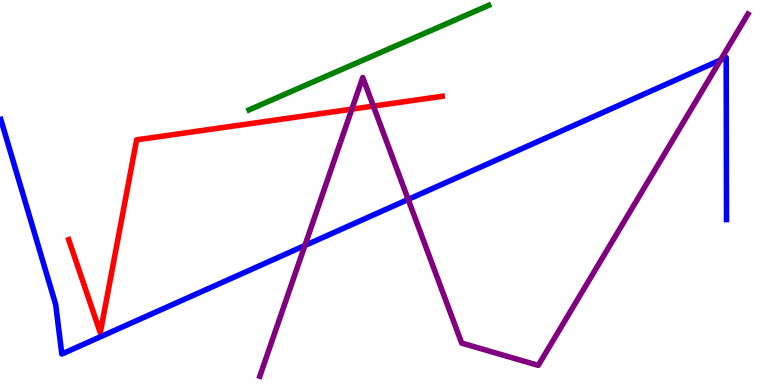[{'lines': ['blue', 'red'], 'intersections': []}, {'lines': ['green', 'red'], 'intersections': []}, {'lines': ['purple', 'red'], 'intersections': [{'x': 4.54, 'y': 7.16}, {'x': 4.82, 'y': 7.24}]}, {'lines': ['blue', 'green'], 'intersections': []}, {'lines': ['blue', 'purple'], 'intersections': [{'x': 3.93, 'y': 3.62}, {'x': 5.27, 'y': 4.82}, {'x': 9.3, 'y': 8.44}]}, {'lines': ['green', 'purple'], 'intersections': []}]